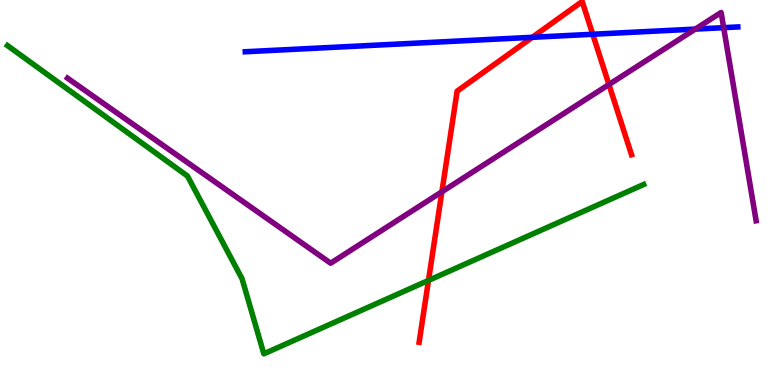[{'lines': ['blue', 'red'], 'intersections': [{'x': 6.87, 'y': 9.03}, {'x': 7.65, 'y': 9.11}]}, {'lines': ['green', 'red'], 'intersections': [{'x': 5.53, 'y': 2.72}]}, {'lines': ['purple', 'red'], 'intersections': [{'x': 5.7, 'y': 5.02}, {'x': 7.86, 'y': 7.8}]}, {'lines': ['blue', 'green'], 'intersections': []}, {'lines': ['blue', 'purple'], 'intersections': [{'x': 8.97, 'y': 9.24}, {'x': 9.34, 'y': 9.28}]}, {'lines': ['green', 'purple'], 'intersections': []}]